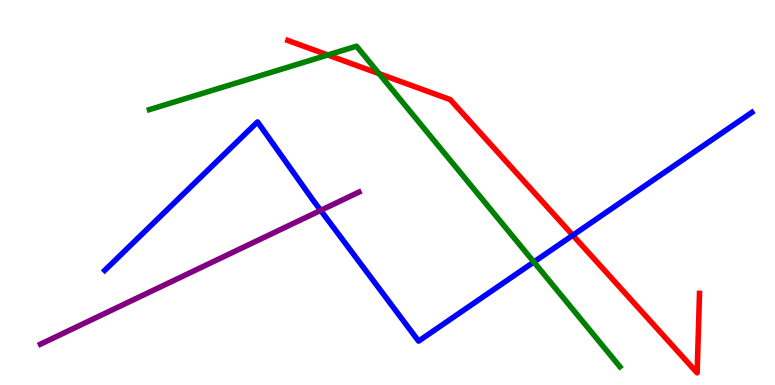[{'lines': ['blue', 'red'], 'intersections': [{'x': 7.39, 'y': 3.89}]}, {'lines': ['green', 'red'], 'intersections': [{'x': 4.23, 'y': 8.57}, {'x': 4.89, 'y': 8.09}]}, {'lines': ['purple', 'red'], 'intersections': []}, {'lines': ['blue', 'green'], 'intersections': [{'x': 6.89, 'y': 3.19}]}, {'lines': ['blue', 'purple'], 'intersections': [{'x': 4.14, 'y': 4.54}]}, {'lines': ['green', 'purple'], 'intersections': []}]